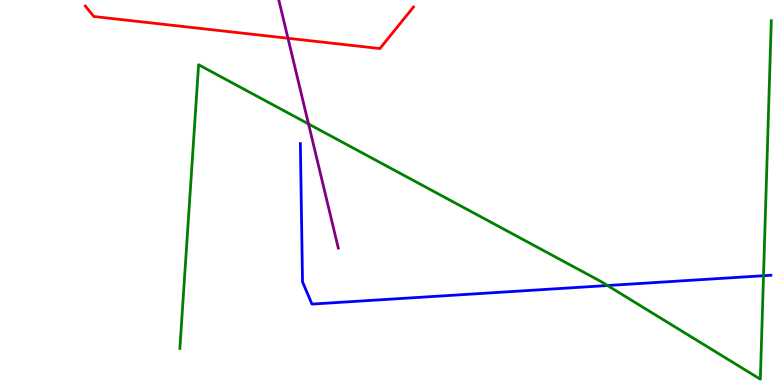[{'lines': ['blue', 'red'], 'intersections': []}, {'lines': ['green', 'red'], 'intersections': []}, {'lines': ['purple', 'red'], 'intersections': [{'x': 3.72, 'y': 9.01}]}, {'lines': ['blue', 'green'], 'intersections': [{'x': 7.84, 'y': 2.58}, {'x': 9.85, 'y': 2.84}]}, {'lines': ['blue', 'purple'], 'intersections': []}, {'lines': ['green', 'purple'], 'intersections': [{'x': 3.98, 'y': 6.78}]}]